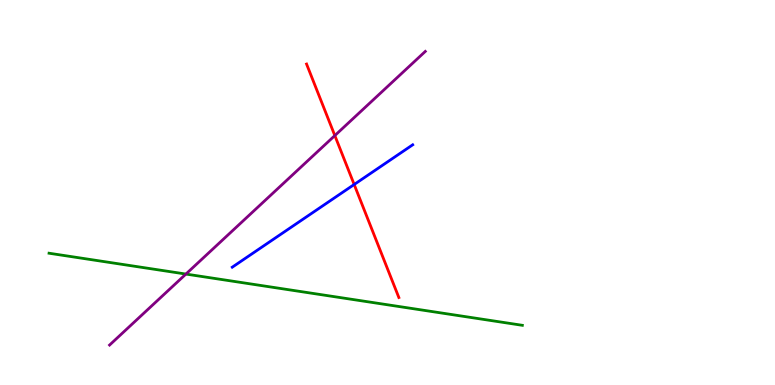[{'lines': ['blue', 'red'], 'intersections': [{'x': 4.57, 'y': 5.21}]}, {'lines': ['green', 'red'], 'intersections': []}, {'lines': ['purple', 'red'], 'intersections': [{'x': 4.32, 'y': 6.48}]}, {'lines': ['blue', 'green'], 'intersections': []}, {'lines': ['blue', 'purple'], 'intersections': []}, {'lines': ['green', 'purple'], 'intersections': [{'x': 2.4, 'y': 2.88}]}]